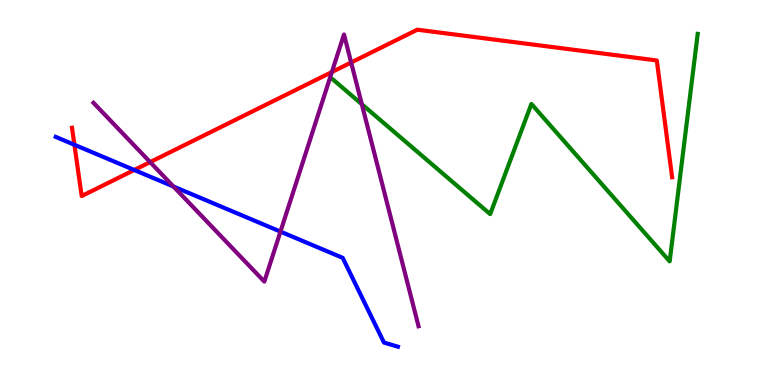[{'lines': ['blue', 'red'], 'intersections': [{'x': 0.96, 'y': 6.24}, {'x': 1.73, 'y': 5.58}]}, {'lines': ['green', 'red'], 'intersections': []}, {'lines': ['purple', 'red'], 'intersections': [{'x': 1.94, 'y': 5.79}, {'x': 4.28, 'y': 8.13}, {'x': 4.53, 'y': 8.38}]}, {'lines': ['blue', 'green'], 'intersections': []}, {'lines': ['blue', 'purple'], 'intersections': [{'x': 2.24, 'y': 5.16}, {'x': 3.62, 'y': 3.98}]}, {'lines': ['green', 'purple'], 'intersections': [{'x': 4.67, 'y': 7.29}]}]